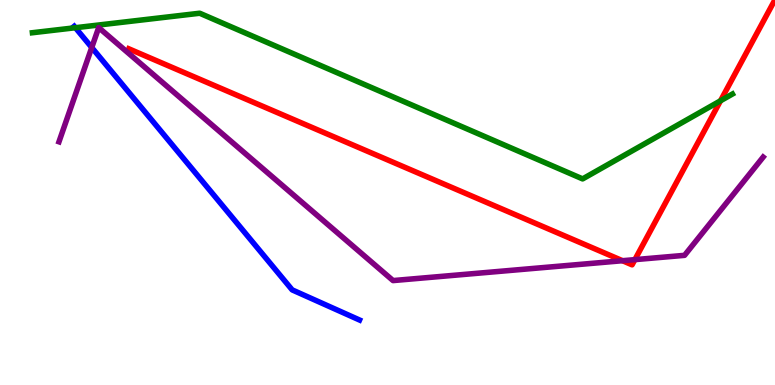[{'lines': ['blue', 'red'], 'intersections': []}, {'lines': ['green', 'red'], 'intersections': [{'x': 9.3, 'y': 7.38}]}, {'lines': ['purple', 'red'], 'intersections': [{'x': 8.03, 'y': 3.23}, {'x': 8.19, 'y': 3.26}]}, {'lines': ['blue', 'green'], 'intersections': [{'x': 0.973, 'y': 9.28}]}, {'lines': ['blue', 'purple'], 'intersections': [{'x': 1.18, 'y': 8.77}]}, {'lines': ['green', 'purple'], 'intersections': []}]